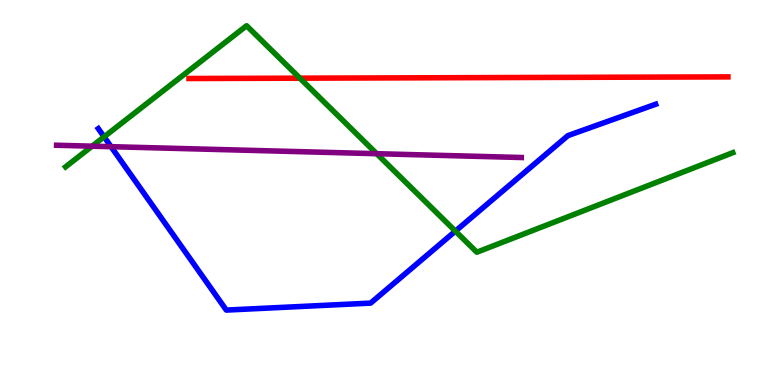[{'lines': ['blue', 'red'], 'intersections': []}, {'lines': ['green', 'red'], 'intersections': [{'x': 3.87, 'y': 7.97}]}, {'lines': ['purple', 'red'], 'intersections': []}, {'lines': ['blue', 'green'], 'intersections': [{'x': 1.34, 'y': 6.45}, {'x': 5.88, 'y': 4.0}]}, {'lines': ['blue', 'purple'], 'intersections': [{'x': 1.43, 'y': 6.19}]}, {'lines': ['green', 'purple'], 'intersections': [{'x': 1.19, 'y': 6.2}, {'x': 4.86, 'y': 6.01}]}]